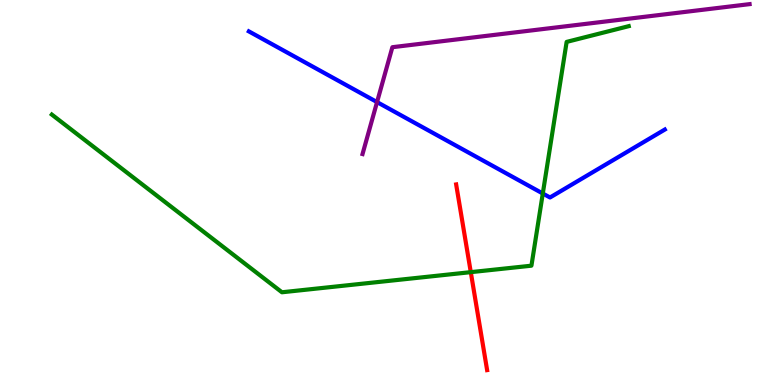[{'lines': ['blue', 'red'], 'intersections': []}, {'lines': ['green', 'red'], 'intersections': [{'x': 6.07, 'y': 2.93}]}, {'lines': ['purple', 'red'], 'intersections': []}, {'lines': ['blue', 'green'], 'intersections': [{'x': 7.0, 'y': 4.97}]}, {'lines': ['blue', 'purple'], 'intersections': [{'x': 4.87, 'y': 7.35}]}, {'lines': ['green', 'purple'], 'intersections': []}]